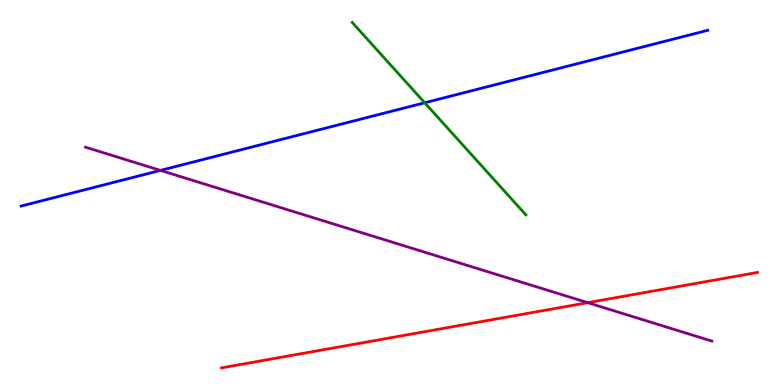[{'lines': ['blue', 'red'], 'intersections': []}, {'lines': ['green', 'red'], 'intersections': []}, {'lines': ['purple', 'red'], 'intersections': [{'x': 7.58, 'y': 2.14}]}, {'lines': ['blue', 'green'], 'intersections': [{'x': 5.48, 'y': 7.33}]}, {'lines': ['blue', 'purple'], 'intersections': [{'x': 2.07, 'y': 5.57}]}, {'lines': ['green', 'purple'], 'intersections': []}]